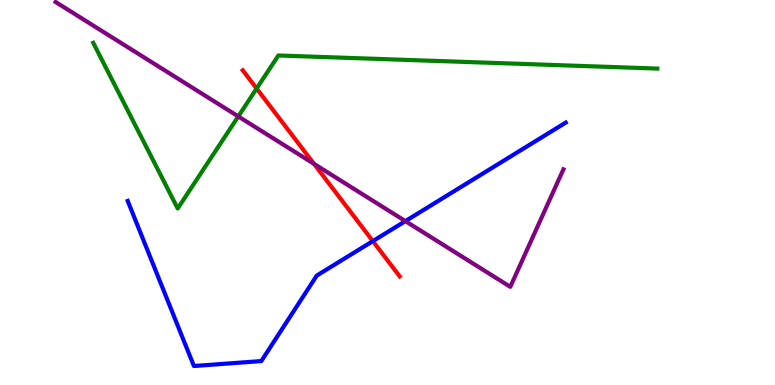[{'lines': ['blue', 'red'], 'intersections': [{'x': 4.81, 'y': 3.74}]}, {'lines': ['green', 'red'], 'intersections': [{'x': 3.31, 'y': 7.7}]}, {'lines': ['purple', 'red'], 'intersections': [{'x': 4.05, 'y': 5.74}]}, {'lines': ['blue', 'green'], 'intersections': []}, {'lines': ['blue', 'purple'], 'intersections': [{'x': 5.23, 'y': 4.26}]}, {'lines': ['green', 'purple'], 'intersections': [{'x': 3.07, 'y': 6.98}]}]